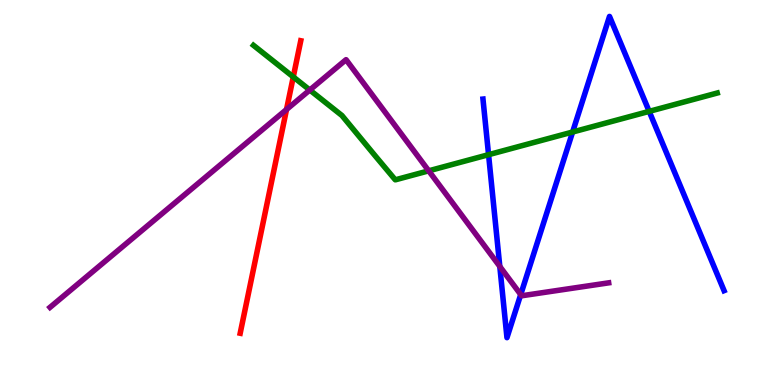[{'lines': ['blue', 'red'], 'intersections': []}, {'lines': ['green', 'red'], 'intersections': [{'x': 3.78, 'y': 8.0}]}, {'lines': ['purple', 'red'], 'intersections': [{'x': 3.7, 'y': 7.16}]}, {'lines': ['blue', 'green'], 'intersections': [{'x': 6.3, 'y': 5.98}, {'x': 7.39, 'y': 6.57}, {'x': 8.38, 'y': 7.11}]}, {'lines': ['blue', 'purple'], 'intersections': [{'x': 6.45, 'y': 3.08}, {'x': 6.72, 'y': 2.35}]}, {'lines': ['green', 'purple'], 'intersections': [{'x': 4.0, 'y': 7.66}, {'x': 5.53, 'y': 5.56}]}]